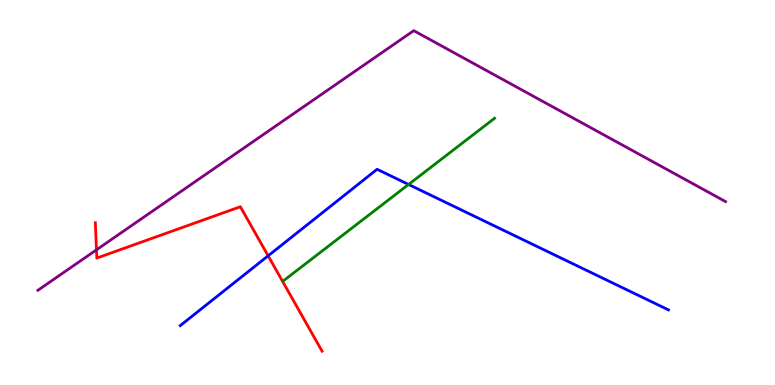[{'lines': ['blue', 'red'], 'intersections': [{'x': 3.46, 'y': 3.36}]}, {'lines': ['green', 'red'], 'intersections': []}, {'lines': ['purple', 'red'], 'intersections': [{'x': 1.24, 'y': 3.51}]}, {'lines': ['blue', 'green'], 'intersections': [{'x': 5.27, 'y': 5.21}]}, {'lines': ['blue', 'purple'], 'intersections': []}, {'lines': ['green', 'purple'], 'intersections': []}]